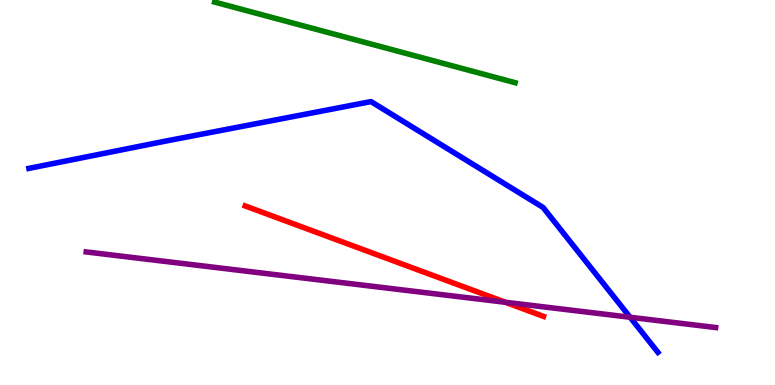[{'lines': ['blue', 'red'], 'intersections': []}, {'lines': ['green', 'red'], 'intersections': []}, {'lines': ['purple', 'red'], 'intersections': [{'x': 6.52, 'y': 2.15}]}, {'lines': ['blue', 'green'], 'intersections': []}, {'lines': ['blue', 'purple'], 'intersections': [{'x': 8.13, 'y': 1.76}]}, {'lines': ['green', 'purple'], 'intersections': []}]